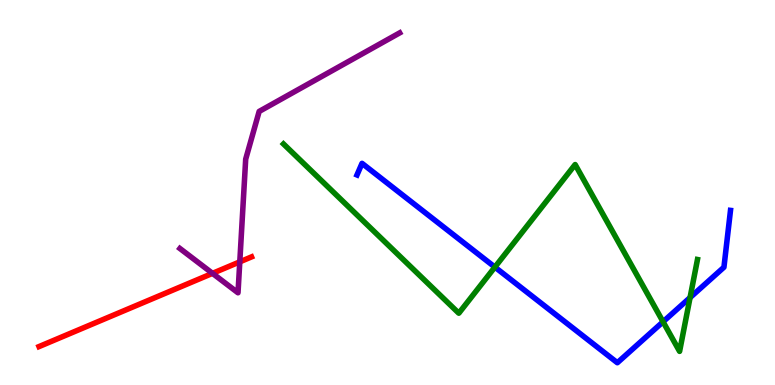[{'lines': ['blue', 'red'], 'intersections': []}, {'lines': ['green', 'red'], 'intersections': []}, {'lines': ['purple', 'red'], 'intersections': [{'x': 2.74, 'y': 2.9}, {'x': 3.09, 'y': 3.2}]}, {'lines': ['blue', 'green'], 'intersections': [{'x': 6.39, 'y': 3.06}, {'x': 8.56, 'y': 1.64}, {'x': 8.9, 'y': 2.27}]}, {'lines': ['blue', 'purple'], 'intersections': []}, {'lines': ['green', 'purple'], 'intersections': []}]